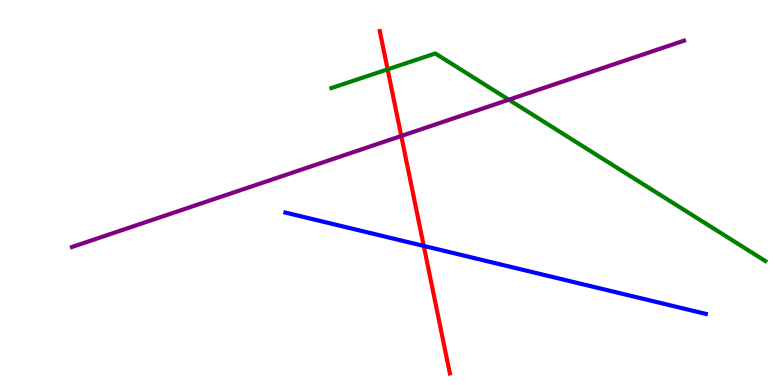[{'lines': ['blue', 'red'], 'intersections': [{'x': 5.47, 'y': 3.61}]}, {'lines': ['green', 'red'], 'intersections': [{'x': 5.0, 'y': 8.2}]}, {'lines': ['purple', 'red'], 'intersections': [{'x': 5.18, 'y': 6.47}]}, {'lines': ['blue', 'green'], 'intersections': []}, {'lines': ['blue', 'purple'], 'intersections': []}, {'lines': ['green', 'purple'], 'intersections': [{'x': 6.57, 'y': 7.41}]}]